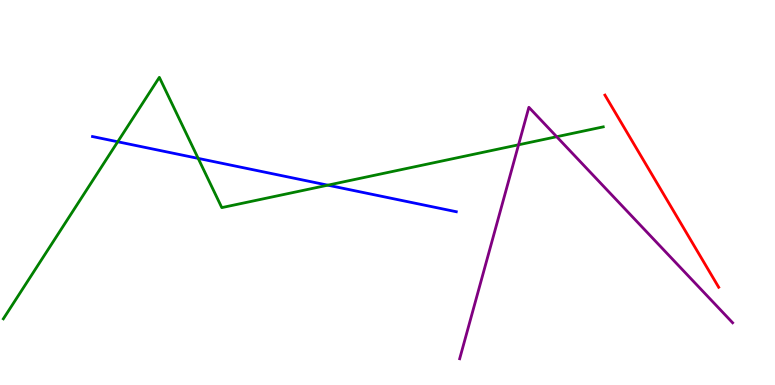[{'lines': ['blue', 'red'], 'intersections': []}, {'lines': ['green', 'red'], 'intersections': []}, {'lines': ['purple', 'red'], 'intersections': []}, {'lines': ['blue', 'green'], 'intersections': [{'x': 1.52, 'y': 6.32}, {'x': 2.56, 'y': 5.89}, {'x': 4.23, 'y': 5.19}]}, {'lines': ['blue', 'purple'], 'intersections': []}, {'lines': ['green', 'purple'], 'intersections': [{'x': 6.69, 'y': 6.24}, {'x': 7.18, 'y': 6.45}]}]